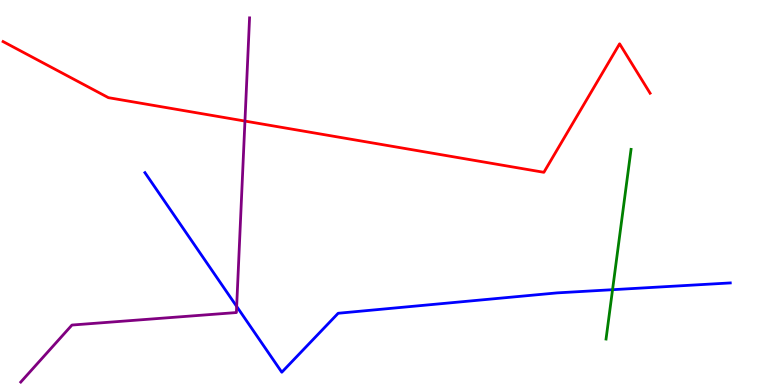[{'lines': ['blue', 'red'], 'intersections': []}, {'lines': ['green', 'red'], 'intersections': []}, {'lines': ['purple', 'red'], 'intersections': [{'x': 3.16, 'y': 6.86}]}, {'lines': ['blue', 'green'], 'intersections': [{'x': 7.9, 'y': 2.48}]}, {'lines': ['blue', 'purple'], 'intersections': [{'x': 3.05, 'y': 2.04}]}, {'lines': ['green', 'purple'], 'intersections': []}]